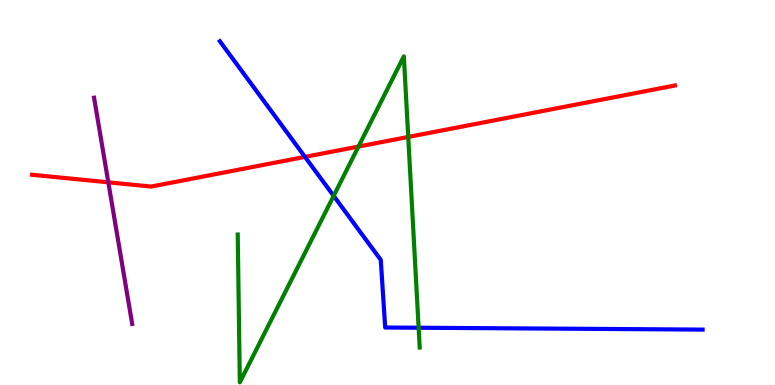[{'lines': ['blue', 'red'], 'intersections': [{'x': 3.94, 'y': 5.93}]}, {'lines': ['green', 'red'], 'intersections': [{'x': 4.63, 'y': 6.19}, {'x': 5.27, 'y': 6.44}]}, {'lines': ['purple', 'red'], 'intersections': [{'x': 1.4, 'y': 5.26}]}, {'lines': ['blue', 'green'], 'intersections': [{'x': 4.31, 'y': 4.91}, {'x': 5.4, 'y': 1.49}]}, {'lines': ['blue', 'purple'], 'intersections': []}, {'lines': ['green', 'purple'], 'intersections': []}]